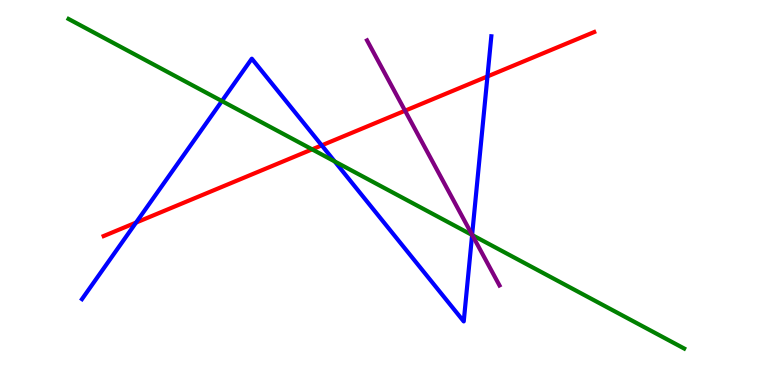[{'lines': ['blue', 'red'], 'intersections': [{'x': 1.76, 'y': 4.22}, {'x': 4.15, 'y': 6.22}, {'x': 6.29, 'y': 8.01}]}, {'lines': ['green', 'red'], 'intersections': [{'x': 4.03, 'y': 6.12}]}, {'lines': ['purple', 'red'], 'intersections': [{'x': 5.23, 'y': 7.12}]}, {'lines': ['blue', 'green'], 'intersections': [{'x': 2.86, 'y': 7.38}, {'x': 4.32, 'y': 5.81}, {'x': 6.09, 'y': 3.9}]}, {'lines': ['blue', 'purple'], 'intersections': [{'x': 6.09, 'y': 3.9}]}, {'lines': ['green', 'purple'], 'intersections': [{'x': 6.09, 'y': 3.89}]}]